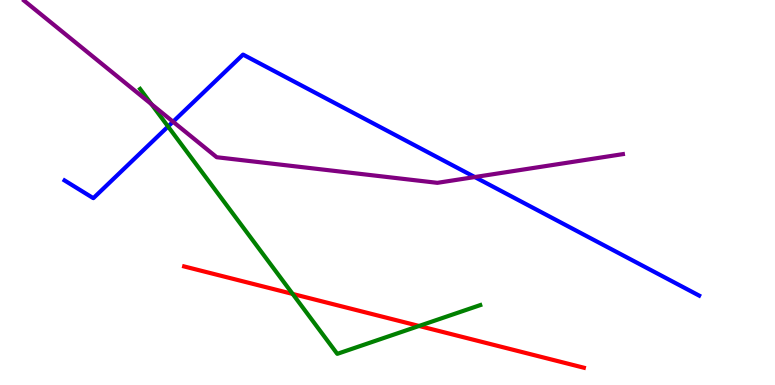[{'lines': ['blue', 'red'], 'intersections': []}, {'lines': ['green', 'red'], 'intersections': [{'x': 3.78, 'y': 2.37}, {'x': 5.41, 'y': 1.53}]}, {'lines': ['purple', 'red'], 'intersections': []}, {'lines': ['blue', 'green'], 'intersections': [{'x': 2.17, 'y': 6.71}]}, {'lines': ['blue', 'purple'], 'intersections': [{'x': 2.23, 'y': 6.84}, {'x': 6.13, 'y': 5.4}]}, {'lines': ['green', 'purple'], 'intersections': [{'x': 1.95, 'y': 7.3}]}]